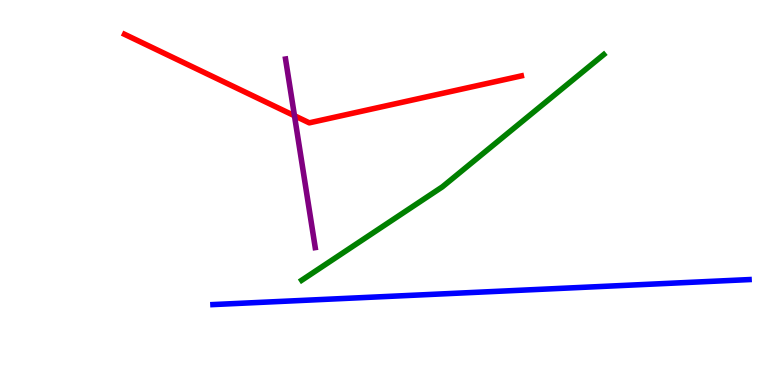[{'lines': ['blue', 'red'], 'intersections': []}, {'lines': ['green', 'red'], 'intersections': []}, {'lines': ['purple', 'red'], 'intersections': [{'x': 3.8, 'y': 6.99}]}, {'lines': ['blue', 'green'], 'intersections': []}, {'lines': ['blue', 'purple'], 'intersections': []}, {'lines': ['green', 'purple'], 'intersections': []}]